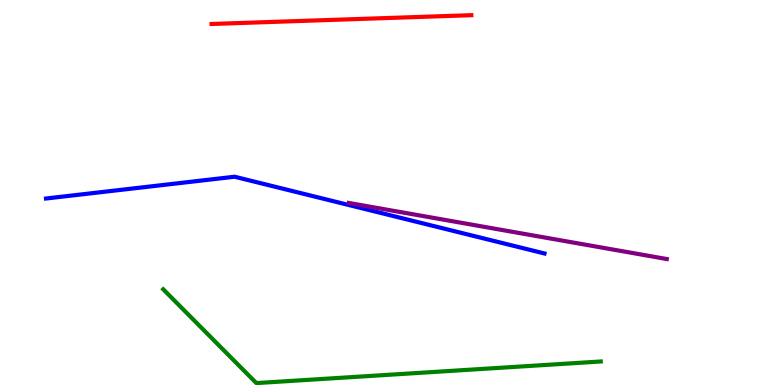[{'lines': ['blue', 'red'], 'intersections': []}, {'lines': ['green', 'red'], 'intersections': []}, {'lines': ['purple', 'red'], 'intersections': []}, {'lines': ['blue', 'green'], 'intersections': []}, {'lines': ['blue', 'purple'], 'intersections': []}, {'lines': ['green', 'purple'], 'intersections': []}]